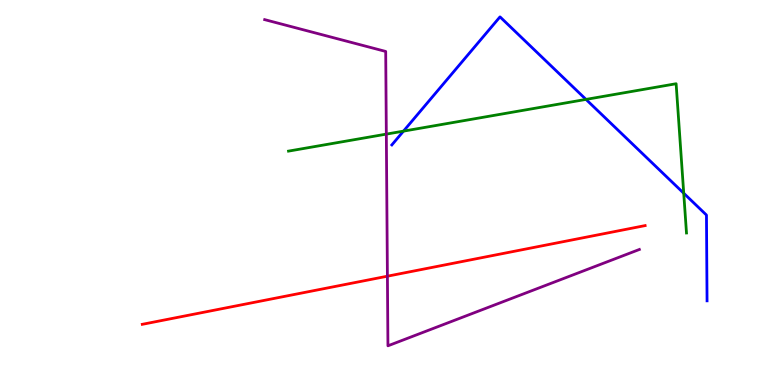[{'lines': ['blue', 'red'], 'intersections': []}, {'lines': ['green', 'red'], 'intersections': []}, {'lines': ['purple', 'red'], 'intersections': [{'x': 5.0, 'y': 2.83}]}, {'lines': ['blue', 'green'], 'intersections': [{'x': 5.21, 'y': 6.59}, {'x': 7.56, 'y': 7.42}, {'x': 8.82, 'y': 4.98}]}, {'lines': ['blue', 'purple'], 'intersections': []}, {'lines': ['green', 'purple'], 'intersections': [{'x': 4.98, 'y': 6.52}]}]